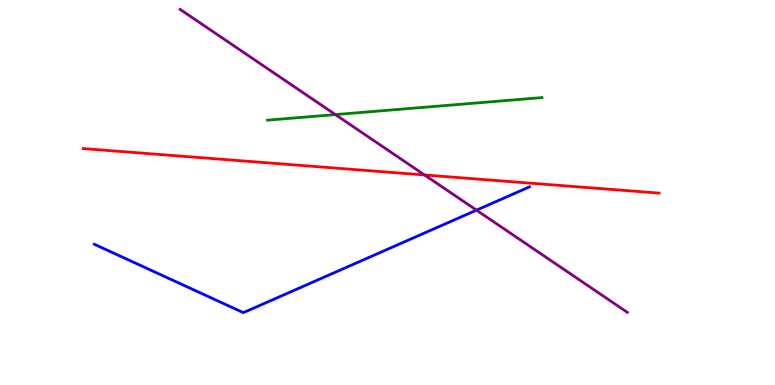[{'lines': ['blue', 'red'], 'intersections': []}, {'lines': ['green', 'red'], 'intersections': []}, {'lines': ['purple', 'red'], 'intersections': [{'x': 5.48, 'y': 5.46}]}, {'lines': ['blue', 'green'], 'intersections': []}, {'lines': ['blue', 'purple'], 'intersections': [{'x': 6.15, 'y': 4.54}]}, {'lines': ['green', 'purple'], 'intersections': [{'x': 4.33, 'y': 7.02}]}]